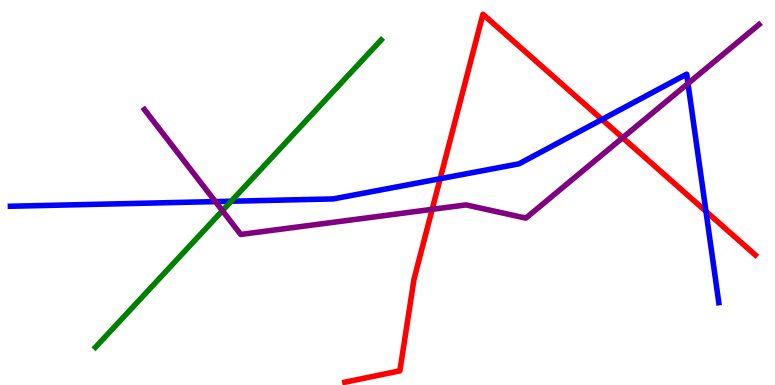[{'lines': ['blue', 'red'], 'intersections': [{'x': 5.68, 'y': 5.36}, {'x': 7.77, 'y': 6.9}, {'x': 9.11, 'y': 4.51}]}, {'lines': ['green', 'red'], 'intersections': []}, {'lines': ['purple', 'red'], 'intersections': [{'x': 5.58, 'y': 4.56}, {'x': 8.03, 'y': 6.42}]}, {'lines': ['blue', 'green'], 'intersections': [{'x': 2.98, 'y': 4.77}]}, {'lines': ['blue', 'purple'], 'intersections': [{'x': 2.78, 'y': 4.76}, {'x': 8.88, 'y': 7.83}]}, {'lines': ['green', 'purple'], 'intersections': [{'x': 2.87, 'y': 4.53}]}]